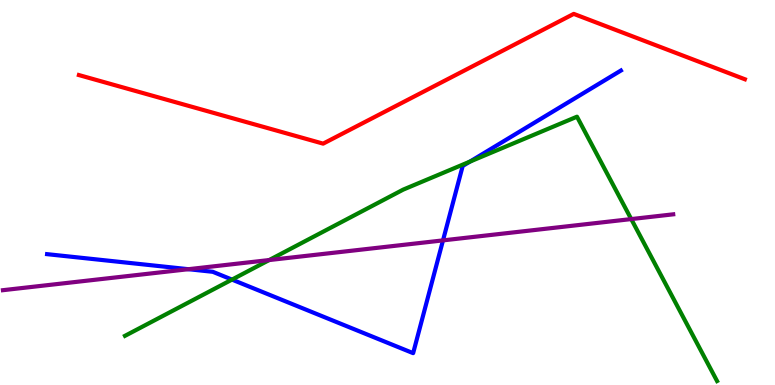[{'lines': ['blue', 'red'], 'intersections': []}, {'lines': ['green', 'red'], 'intersections': []}, {'lines': ['purple', 'red'], 'intersections': []}, {'lines': ['blue', 'green'], 'intersections': [{'x': 2.99, 'y': 2.74}, {'x': 6.06, 'y': 5.8}]}, {'lines': ['blue', 'purple'], 'intersections': [{'x': 2.43, 'y': 3.01}, {'x': 5.72, 'y': 3.76}]}, {'lines': ['green', 'purple'], 'intersections': [{'x': 3.47, 'y': 3.25}, {'x': 8.14, 'y': 4.31}]}]